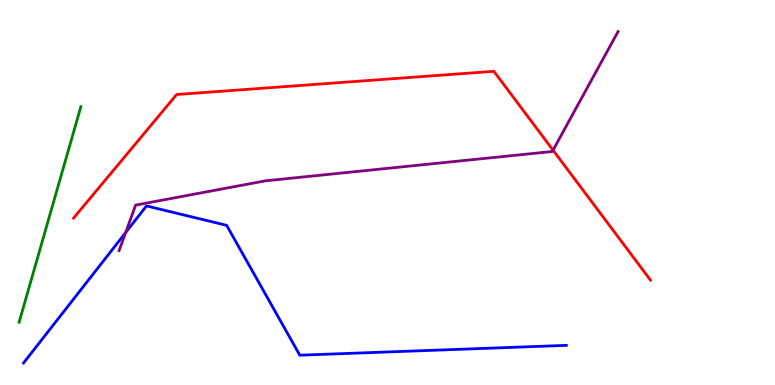[{'lines': ['blue', 'red'], 'intersections': []}, {'lines': ['green', 'red'], 'intersections': []}, {'lines': ['purple', 'red'], 'intersections': [{'x': 7.14, 'y': 6.1}]}, {'lines': ['blue', 'green'], 'intersections': []}, {'lines': ['blue', 'purple'], 'intersections': [{'x': 1.62, 'y': 3.96}]}, {'lines': ['green', 'purple'], 'intersections': []}]